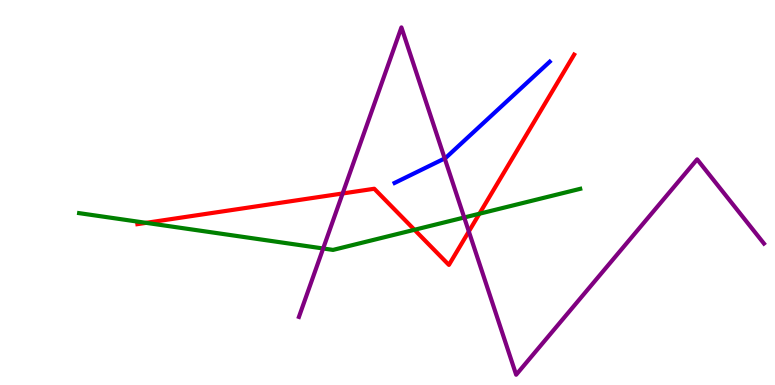[{'lines': ['blue', 'red'], 'intersections': []}, {'lines': ['green', 'red'], 'intersections': [{'x': 1.89, 'y': 4.21}, {'x': 5.35, 'y': 4.03}, {'x': 6.19, 'y': 4.45}]}, {'lines': ['purple', 'red'], 'intersections': [{'x': 4.42, 'y': 4.97}, {'x': 6.05, 'y': 3.99}]}, {'lines': ['blue', 'green'], 'intersections': []}, {'lines': ['blue', 'purple'], 'intersections': [{'x': 5.74, 'y': 5.88}]}, {'lines': ['green', 'purple'], 'intersections': [{'x': 4.17, 'y': 3.55}, {'x': 5.99, 'y': 4.35}]}]